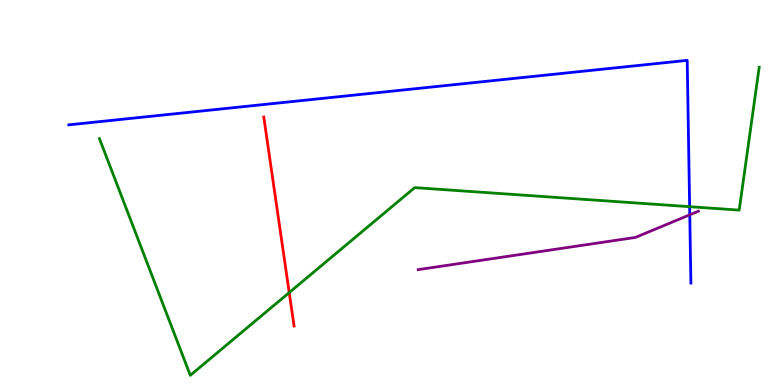[{'lines': ['blue', 'red'], 'intersections': []}, {'lines': ['green', 'red'], 'intersections': [{'x': 3.73, 'y': 2.4}]}, {'lines': ['purple', 'red'], 'intersections': []}, {'lines': ['blue', 'green'], 'intersections': [{'x': 8.9, 'y': 4.63}]}, {'lines': ['blue', 'purple'], 'intersections': [{'x': 8.9, 'y': 4.42}]}, {'lines': ['green', 'purple'], 'intersections': []}]